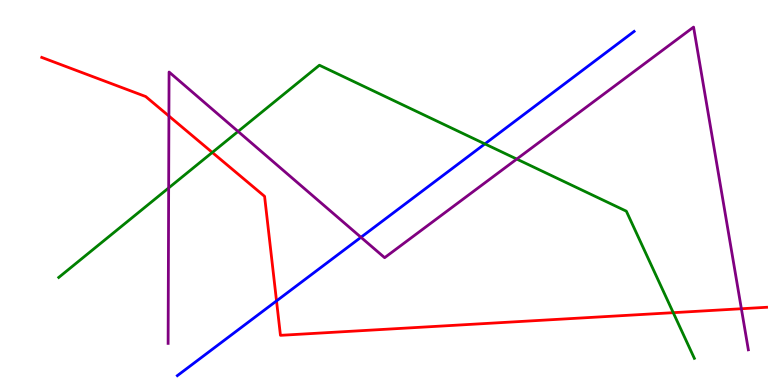[{'lines': ['blue', 'red'], 'intersections': [{'x': 3.57, 'y': 2.18}]}, {'lines': ['green', 'red'], 'intersections': [{'x': 2.74, 'y': 6.04}, {'x': 8.69, 'y': 1.88}]}, {'lines': ['purple', 'red'], 'intersections': [{'x': 2.18, 'y': 6.99}, {'x': 9.57, 'y': 1.98}]}, {'lines': ['blue', 'green'], 'intersections': [{'x': 6.26, 'y': 6.26}]}, {'lines': ['blue', 'purple'], 'intersections': [{'x': 4.66, 'y': 3.84}]}, {'lines': ['green', 'purple'], 'intersections': [{'x': 2.18, 'y': 5.12}, {'x': 3.07, 'y': 6.59}, {'x': 6.67, 'y': 5.87}]}]